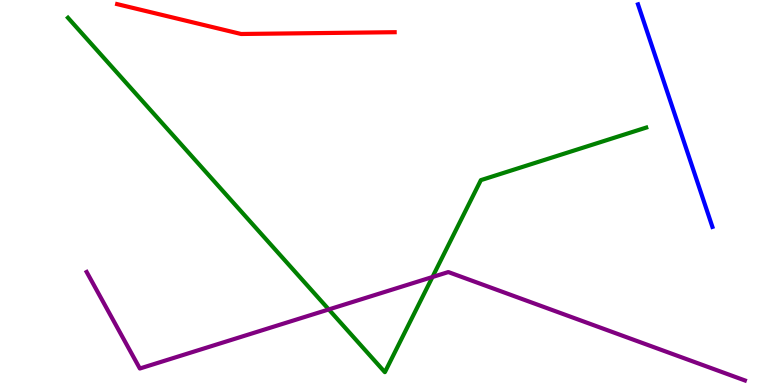[{'lines': ['blue', 'red'], 'intersections': []}, {'lines': ['green', 'red'], 'intersections': []}, {'lines': ['purple', 'red'], 'intersections': []}, {'lines': ['blue', 'green'], 'intersections': []}, {'lines': ['blue', 'purple'], 'intersections': []}, {'lines': ['green', 'purple'], 'intersections': [{'x': 4.24, 'y': 1.96}, {'x': 5.58, 'y': 2.8}]}]